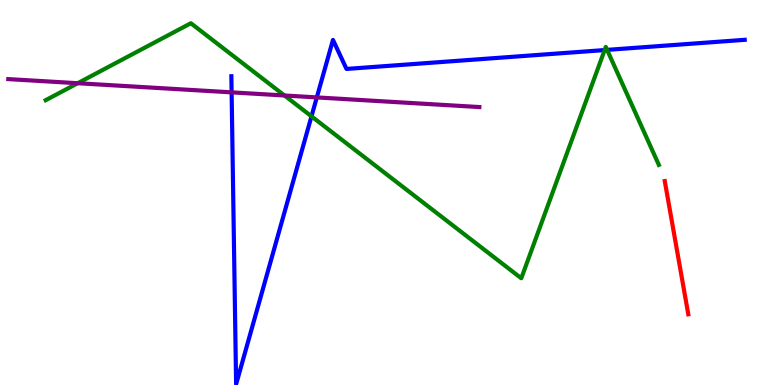[{'lines': ['blue', 'red'], 'intersections': []}, {'lines': ['green', 'red'], 'intersections': []}, {'lines': ['purple', 'red'], 'intersections': []}, {'lines': ['blue', 'green'], 'intersections': [{'x': 4.02, 'y': 6.98}, {'x': 7.8, 'y': 8.7}, {'x': 7.83, 'y': 8.7}]}, {'lines': ['blue', 'purple'], 'intersections': [{'x': 2.99, 'y': 7.6}, {'x': 4.09, 'y': 7.47}]}, {'lines': ['green', 'purple'], 'intersections': [{'x': 1.0, 'y': 7.84}, {'x': 3.67, 'y': 7.52}]}]